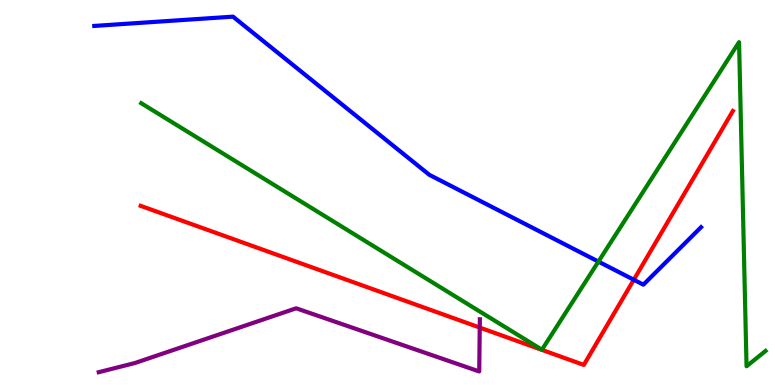[{'lines': ['blue', 'red'], 'intersections': [{'x': 8.18, 'y': 2.73}]}, {'lines': ['green', 'red'], 'intersections': []}, {'lines': ['purple', 'red'], 'intersections': [{'x': 6.19, 'y': 1.49}]}, {'lines': ['blue', 'green'], 'intersections': [{'x': 7.72, 'y': 3.21}]}, {'lines': ['blue', 'purple'], 'intersections': []}, {'lines': ['green', 'purple'], 'intersections': []}]